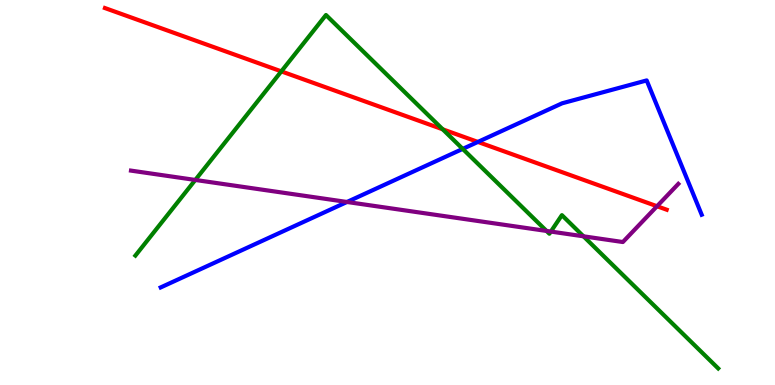[{'lines': ['blue', 'red'], 'intersections': [{'x': 6.17, 'y': 6.31}]}, {'lines': ['green', 'red'], 'intersections': [{'x': 3.63, 'y': 8.15}, {'x': 5.71, 'y': 6.64}]}, {'lines': ['purple', 'red'], 'intersections': [{'x': 8.48, 'y': 4.64}]}, {'lines': ['blue', 'green'], 'intersections': [{'x': 5.97, 'y': 6.13}]}, {'lines': ['blue', 'purple'], 'intersections': [{'x': 4.48, 'y': 4.75}]}, {'lines': ['green', 'purple'], 'intersections': [{'x': 2.52, 'y': 5.33}, {'x': 7.05, 'y': 4.0}, {'x': 7.11, 'y': 3.99}, {'x': 7.53, 'y': 3.86}]}]